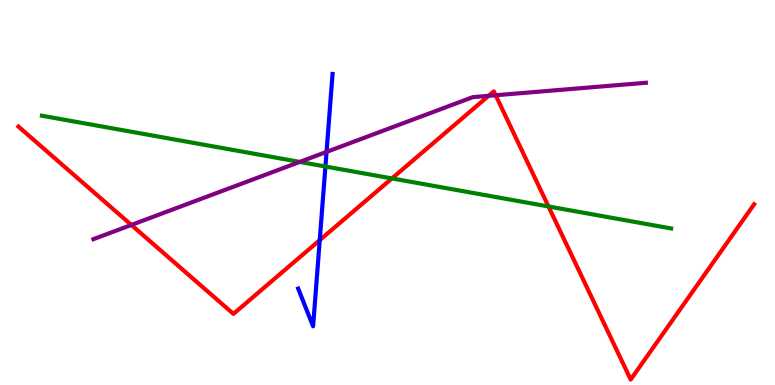[{'lines': ['blue', 'red'], 'intersections': [{'x': 4.13, 'y': 3.76}]}, {'lines': ['green', 'red'], 'intersections': [{'x': 5.06, 'y': 5.37}, {'x': 7.08, 'y': 4.64}]}, {'lines': ['purple', 'red'], 'intersections': [{'x': 1.69, 'y': 4.16}, {'x': 6.3, 'y': 7.51}, {'x': 6.4, 'y': 7.53}]}, {'lines': ['blue', 'green'], 'intersections': [{'x': 4.2, 'y': 5.68}]}, {'lines': ['blue', 'purple'], 'intersections': [{'x': 4.21, 'y': 6.05}]}, {'lines': ['green', 'purple'], 'intersections': [{'x': 3.87, 'y': 5.79}]}]